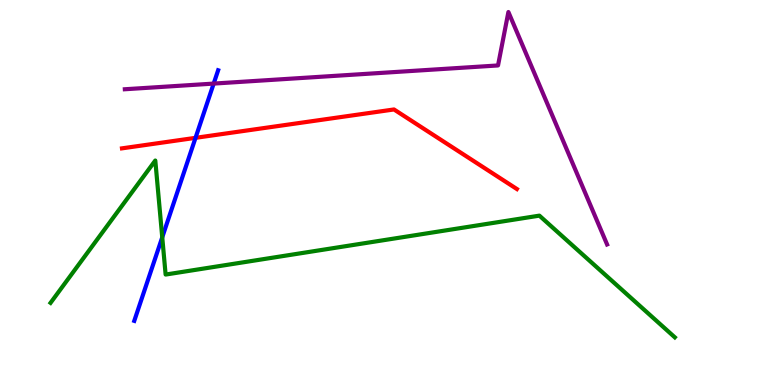[{'lines': ['blue', 'red'], 'intersections': [{'x': 2.52, 'y': 6.42}]}, {'lines': ['green', 'red'], 'intersections': []}, {'lines': ['purple', 'red'], 'intersections': []}, {'lines': ['blue', 'green'], 'intersections': [{'x': 2.09, 'y': 3.84}]}, {'lines': ['blue', 'purple'], 'intersections': [{'x': 2.76, 'y': 7.83}]}, {'lines': ['green', 'purple'], 'intersections': []}]